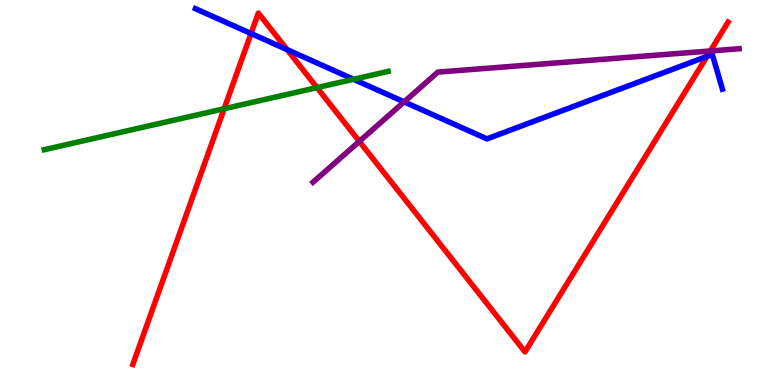[{'lines': ['blue', 'red'], 'intersections': [{'x': 3.24, 'y': 9.13}, {'x': 3.7, 'y': 8.71}, {'x': 9.12, 'y': 8.54}]}, {'lines': ['green', 'red'], 'intersections': [{'x': 2.89, 'y': 7.18}, {'x': 4.09, 'y': 7.72}]}, {'lines': ['purple', 'red'], 'intersections': [{'x': 4.64, 'y': 6.33}, {'x': 9.17, 'y': 8.68}]}, {'lines': ['blue', 'green'], 'intersections': [{'x': 4.56, 'y': 7.94}]}, {'lines': ['blue', 'purple'], 'intersections': [{'x': 5.21, 'y': 7.35}]}, {'lines': ['green', 'purple'], 'intersections': []}]